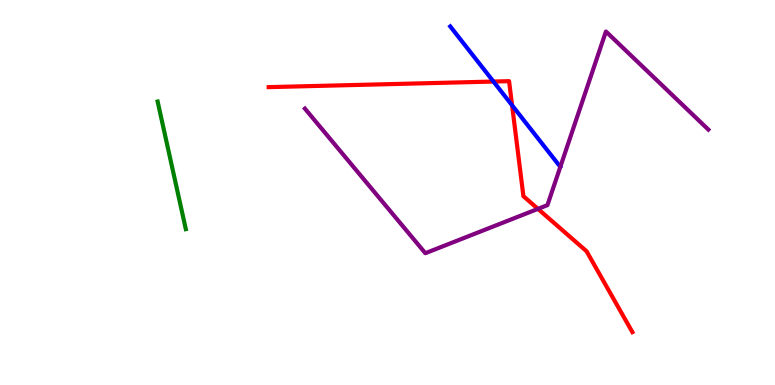[{'lines': ['blue', 'red'], 'intersections': [{'x': 6.37, 'y': 7.88}, {'x': 6.61, 'y': 7.26}]}, {'lines': ['green', 'red'], 'intersections': []}, {'lines': ['purple', 'red'], 'intersections': [{'x': 6.94, 'y': 4.57}]}, {'lines': ['blue', 'green'], 'intersections': []}, {'lines': ['blue', 'purple'], 'intersections': []}, {'lines': ['green', 'purple'], 'intersections': []}]